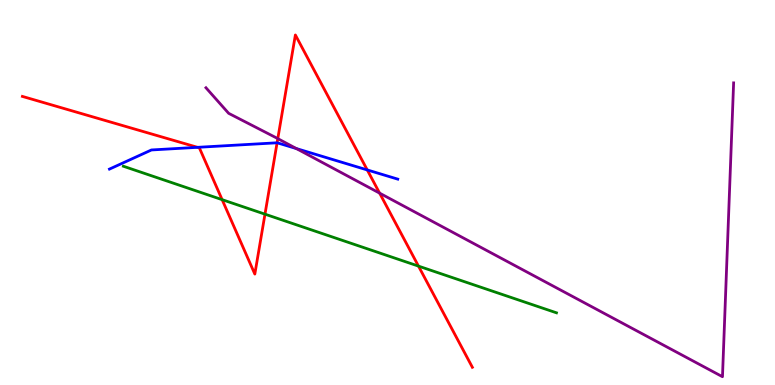[{'lines': ['blue', 'red'], 'intersections': [{'x': 2.55, 'y': 6.17}, {'x': 3.58, 'y': 6.29}, {'x': 4.74, 'y': 5.59}]}, {'lines': ['green', 'red'], 'intersections': [{'x': 2.87, 'y': 4.81}, {'x': 3.42, 'y': 4.44}, {'x': 5.4, 'y': 3.09}]}, {'lines': ['purple', 'red'], 'intersections': [{'x': 3.58, 'y': 6.4}, {'x': 4.9, 'y': 4.98}]}, {'lines': ['blue', 'green'], 'intersections': []}, {'lines': ['blue', 'purple'], 'intersections': [{'x': 3.82, 'y': 6.14}]}, {'lines': ['green', 'purple'], 'intersections': []}]